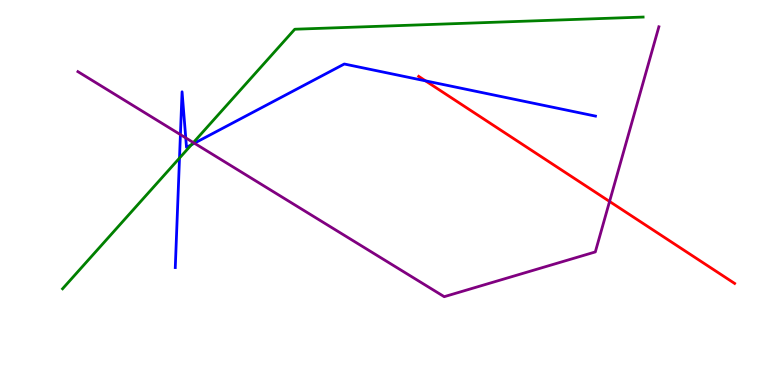[{'lines': ['blue', 'red'], 'intersections': [{'x': 5.49, 'y': 7.9}]}, {'lines': ['green', 'red'], 'intersections': []}, {'lines': ['purple', 'red'], 'intersections': [{'x': 7.87, 'y': 4.77}]}, {'lines': ['blue', 'green'], 'intersections': [{'x': 2.32, 'y': 5.89}, {'x': 2.47, 'y': 6.24}]}, {'lines': ['blue', 'purple'], 'intersections': [{'x': 2.33, 'y': 6.5}, {'x': 2.4, 'y': 6.42}, {'x': 2.51, 'y': 6.28}]}, {'lines': ['green', 'purple'], 'intersections': [{'x': 2.5, 'y': 6.3}]}]